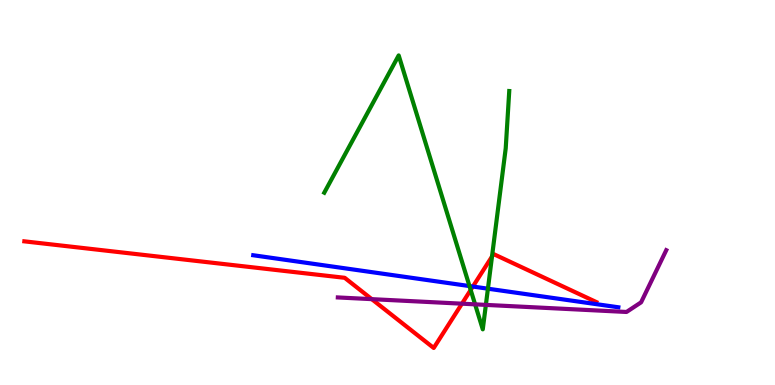[{'lines': ['blue', 'red'], 'intersections': [{'x': 6.1, 'y': 2.56}]}, {'lines': ['green', 'red'], 'intersections': [{'x': 6.07, 'y': 2.47}, {'x': 6.35, 'y': 3.34}]}, {'lines': ['purple', 'red'], 'intersections': [{'x': 4.8, 'y': 2.23}, {'x': 5.96, 'y': 2.11}]}, {'lines': ['blue', 'green'], 'intersections': [{'x': 6.06, 'y': 2.57}, {'x': 6.3, 'y': 2.5}]}, {'lines': ['blue', 'purple'], 'intersections': []}, {'lines': ['green', 'purple'], 'intersections': [{'x': 6.13, 'y': 2.09}, {'x': 6.27, 'y': 2.08}]}]